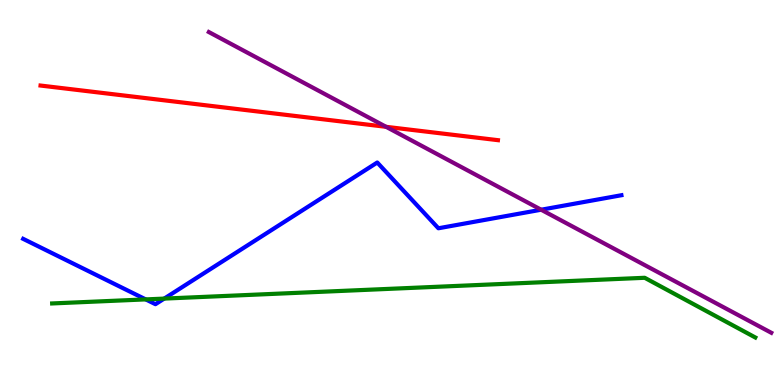[{'lines': ['blue', 'red'], 'intersections': []}, {'lines': ['green', 'red'], 'intersections': []}, {'lines': ['purple', 'red'], 'intersections': [{'x': 4.98, 'y': 6.71}]}, {'lines': ['blue', 'green'], 'intersections': [{'x': 1.88, 'y': 2.22}, {'x': 2.12, 'y': 2.24}]}, {'lines': ['blue', 'purple'], 'intersections': [{'x': 6.98, 'y': 4.55}]}, {'lines': ['green', 'purple'], 'intersections': []}]